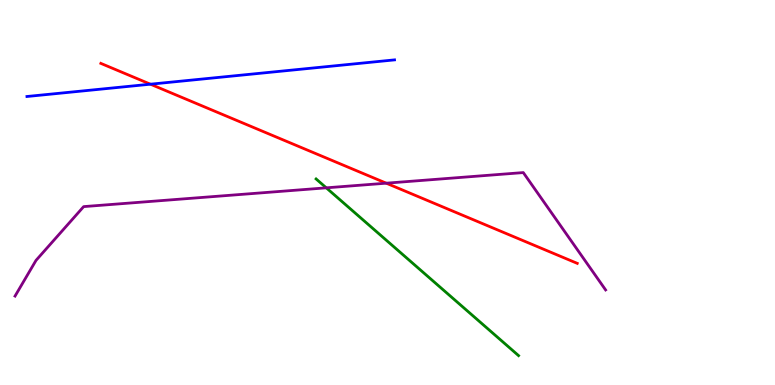[{'lines': ['blue', 'red'], 'intersections': [{'x': 1.94, 'y': 7.81}]}, {'lines': ['green', 'red'], 'intersections': []}, {'lines': ['purple', 'red'], 'intersections': [{'x': 4.98, 'y': 5.24}]}, {'lines': ['blue', 'green'], 'intersections': []}, {'lines': ['blue', 'purple'], 'intersections': []}, {'lines': ['green', 'purple'], 'intersections': [{'x': 4.21, 'y': 5.12}]}]